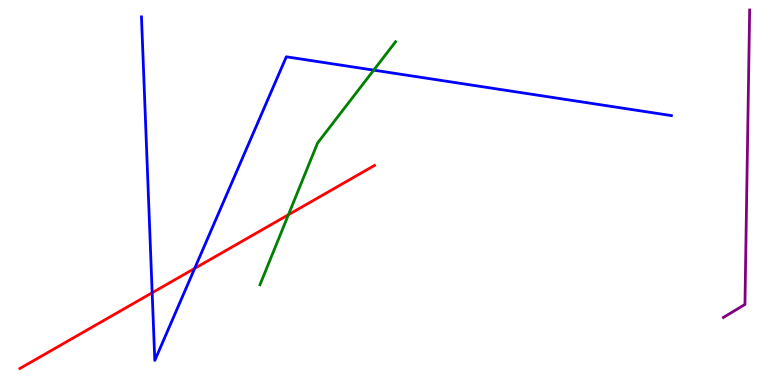[{'lines': ['blue', 'red'], 'intersections': [{'x': 1.96, 'y': 2.4}, {'x': 2.51, 'y': 3.03}]}, {'lines': ['green', 'red'], 'intersections': [{'x': 3.72, 'y': 4.42}]}, {'lines': ['purple', 'red'], 'intersections': []}, {'lines': ['blue', 'green'], 'intersections': [{'x': 4.82, 'y': 8.18}]}, {'lines': ['blue', 'purple'], 'intersections': []}, {'lines': ['green', 'purple'], 'intersections': []}]